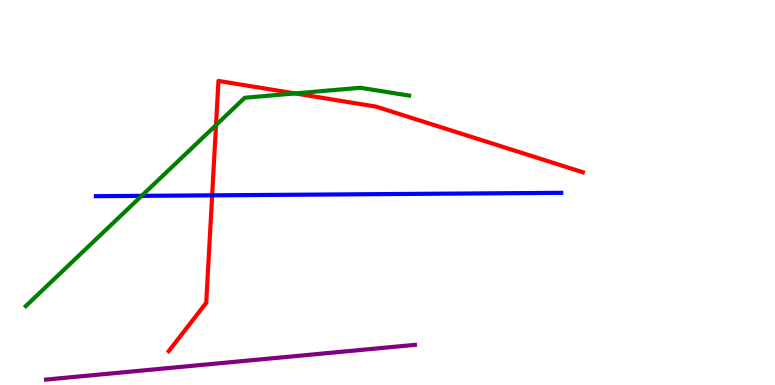[{'lines': ['blue', 'red'], 'intersections': [{'x': 2.74, 'y': 4.93}]}, {'lines': ['green', 'red'], 'intersections': [{'x': 2.79, 'y': 6.75}, {'x': 3.81, 'y': 7.57}]}, {'lines': ['purple', 'red'], 'intersections': []}, {'lines': ['blue', 'green'], 'intersections': [{'x': 1.83, 'y': 4.91}]}, {'lines': ['blue', 'purple'], 'intersections': []}, {'lines': ['green', 'purple'], 'intersections': []}]